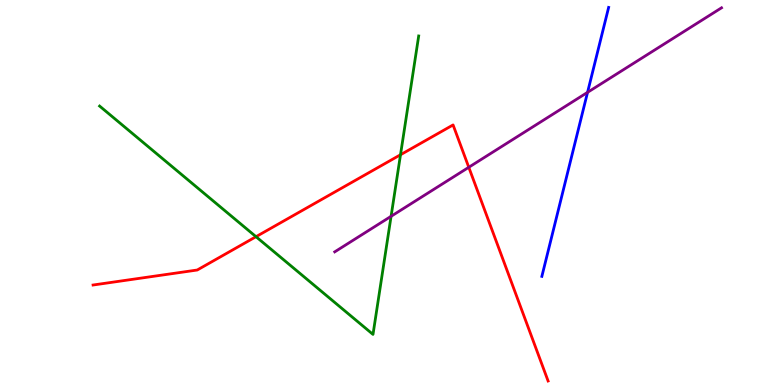[{'lines': ['blue', 'red'], 'intersections': []}, {'lines': ['green', 'red'], 'intersections': [{'x': 3.3, 'y': 3.85}, {'x': 5.17, 'y': 5.98}]}, {'lines': ['purple', 'red'], 'intersections': [{'x': 6.05, 'y': 5.66}]}, {'lines': ['blue', 'green'], 'intersections': []}, {'lines': ['blue', 'purple'], 'intersections': [{'x': 7.58, 'y': 7.6}]}, {'lines': ['green', 'purple'], 'intersections': [{'x': 5.05, 'y': 4.38}]}]